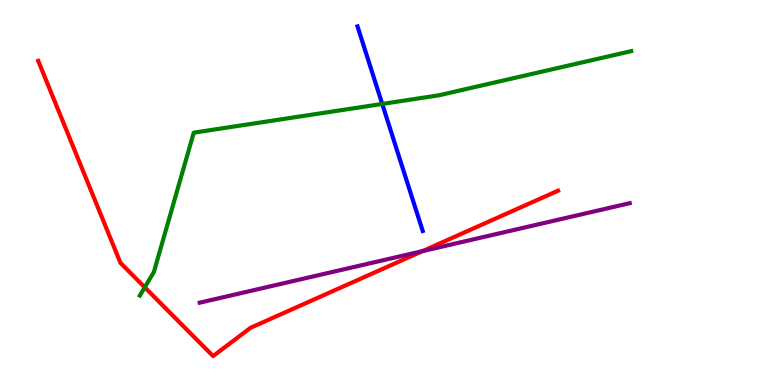[{'lines': ['blue', 'red'], 'intersections': []}, {'lines': ['green', 'red'], 'intersections': [{'x': 1.87, 'y': 2.54}]}, {'lines': ['purple', 'red'], 'intersections': [{'x': 5.45, 'y': 3.48}]}, {'lines': ['blue', 'green'], 'intersections': [{'x': 4.93, 'y': 7.3}]}, {'lines': ['blue', 'purple'], 'intersections': []}, {'lines': ['green', 'purple'], 'intersections': []}]